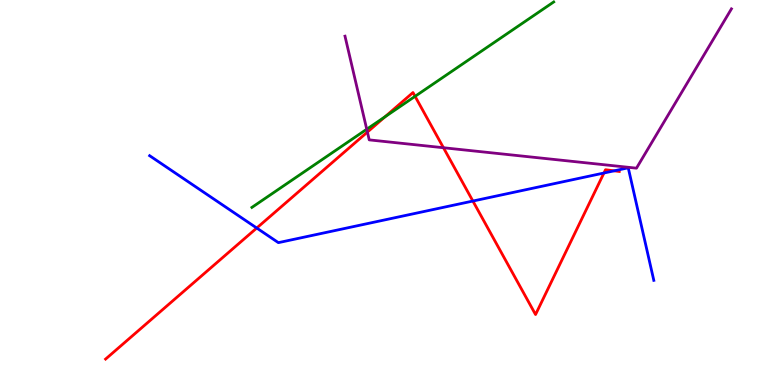[{'lines': ['blue', 'red'], 'intersections': [{'x': 3.31, 'y': 4.08}, {'x': 6.1, 'y': 4.78}, {'x': 7.79, 'y': 5.51}, {'x': 7.92, 'y': 5.56}]}, {'lines': ['green', 'red'], 'intersections': [{'x': 4.97, 'y': 6.97}, {'x': 5.36, 'y': 7.5}]}, {'lines': ['purple', 'red'], 'intersections': [{'x': 4.74, 'y': 6.57}, {'x': 5.72, 'y': 6.16}]}, {'lines': ['blue', 'green'], 'intersections': []}, {'lines': ['blue', 'purple'], 'intersections': []}, {'lines': ['green', 'purple'], 'intersections': [{'x': 4.73, 'y': 6.64}]}]